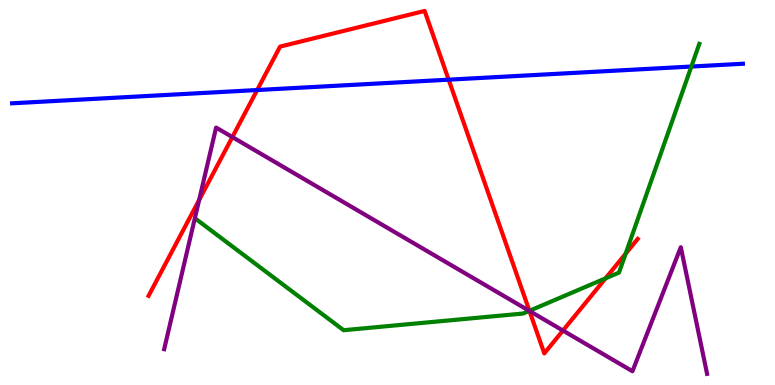[{'lines': ['blue', 'red'], 'intersections': [{'x': 3.32, 'y': 7.66}, {'x': 5.79, 'y': 7.93}]}, {'lines': ['green', 'red'], 'intersections': [{'x': 6.83, 'y': 1.93}, {'x': 7.81, 'y': 2.77}, {'x': 8.07, 'y': 3.41}]}, {'lines': ['purple', 'red'], 'intersections': [{'x': 2.57, 'y': 4.8}, {'x': 3.0, 'y': 6.44}, {'x': 6.83, 'y': 1.92}, {'x': 7.26, 'y': 1.41}]}, {'lines': ['blue', 'green'], 'intersections': [{'x': 8.92, 'y': 8.27}]}, {'lines': ['blue', 'purple'], 'intersections': []}, {'lines': ['green', 'purple'], 'intersections': [{'x': 6.83, 'y': 1.93}]}]